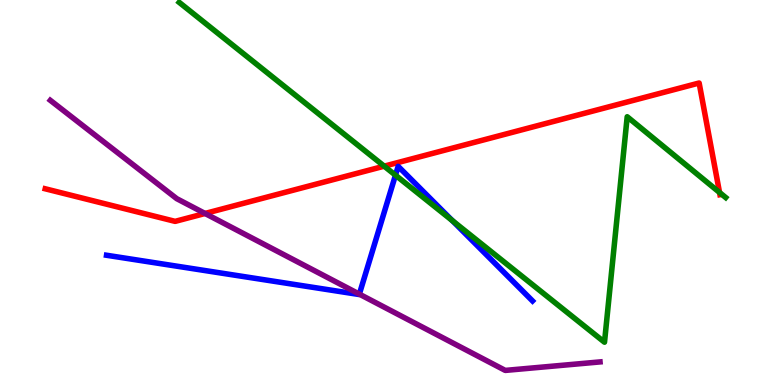[{'lines': ['blue', 'red'], 'intersections': []}, {'lines': ['green', 'red'], 'intersections': [{'x': 4.96, 'y': 5.68}, {'x': 9.28, 'y': 5.0}]}, {'lines': ['purple', 'red'], 'intersections': [{'x': 2.65, 'y': 4.46}]}, {'lines': ['blue', 'green'], 'intersections': [{'x': 5.1, 'y': 5.45}, {'x': 5.84, 'y': 4.27}]}, {'lines': ['blue', 'purple'], 'intersections': [{'x': 4.64, 'y': 2.36}]}, {'lines': ['green', 'purple'], 'intersections': []}]